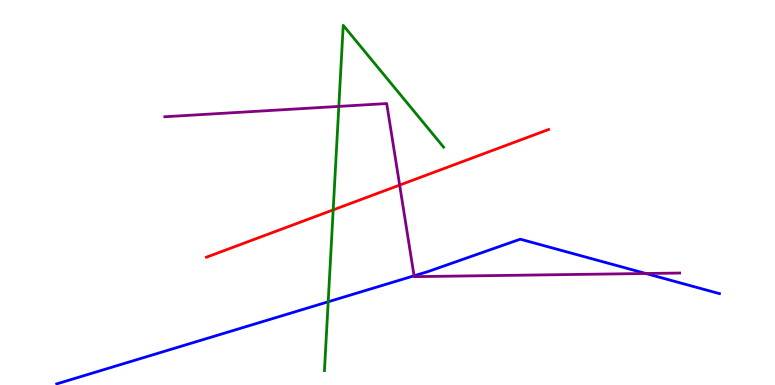[{'lines': ['blue', 'red'], 'intersections': []}, {'lines': ['green', 'red'], 'intersections': [{'x': 4.3, 'y': 4.55}]}, {'lines': ['purple', 'red'], 'intersections': [{'x': 5.16, 'y': 5.19}]}, {'lines': ['blue', 'green'], 'intersections': [{'x': 4.23, 'y': 2.16}]}, {'lines': ['blue', 'purple'], 'intersections': [{'x': 5.34, 'y': 2.84}, {'x': 8.33, 'y': 2.9}]}, {'lines': ['green', 'purple'], 'intersections': [{'x': 4.37, 'y': 7.24}]}]